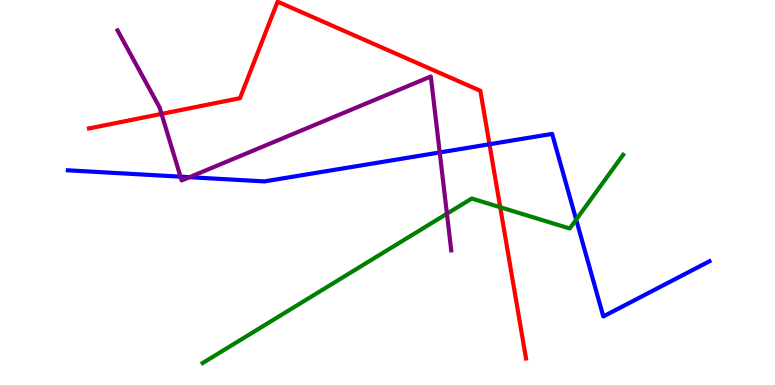[{'lines': ['blue', 'red'], 'intersections': [{'x': 6.32, 'y': 6.25}]}, {'lines': ['green', 'red'], 'intersections': [{'x': 6.45, 'y': 4.62}]}, {'lines': ['purple', 'red'], 'intersections': [{'x': 2.08, 'y': 7.04}]}, {'lines': ['blue', 'green'], 'intersections': [{'x': 7.43, 'y': 4.3}]}, {'lines': ['blue', 'purple'], 'intersections': [{'x': 2.33, 'y': 5.41}, {'x': 2.45, 'y': 5.4}, {'x': 5.67, 'y': 6.04}]}, {'lines': ['green', 'purple'], 'intersections': [{'x': 5.77, 'y': 4.45}]}]